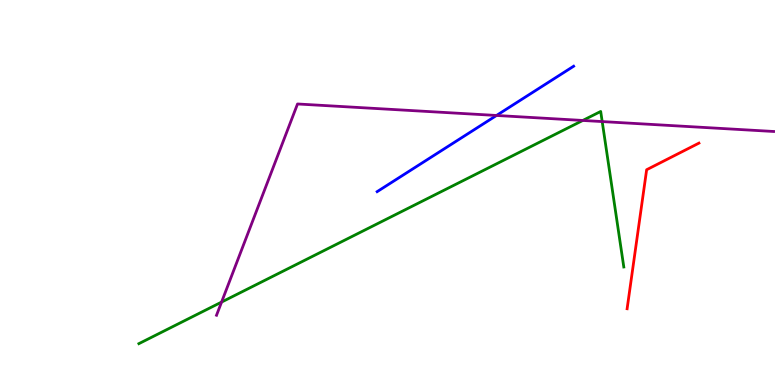[{'lines': ['blue', 'red'], 'intersections': []}, {'lines': ['green', 'red'], 'intersections': []}, {'lines': ['purple', 'red'], 'intersections': []}, {'lines': ['blue', 'green'], 'intersections': []}, {'lines': ['blue', 'purple'], 'intersections': [{'x': 6.41, 'y': 7.0}]}, {'lines': ['green', 'purple'], 'intersections': [{'x': 2.86, 'y': 2.15}, {'x': 7.52, 'y': 6.87}, {'x': 7.77, 'y': 6.84}]}]